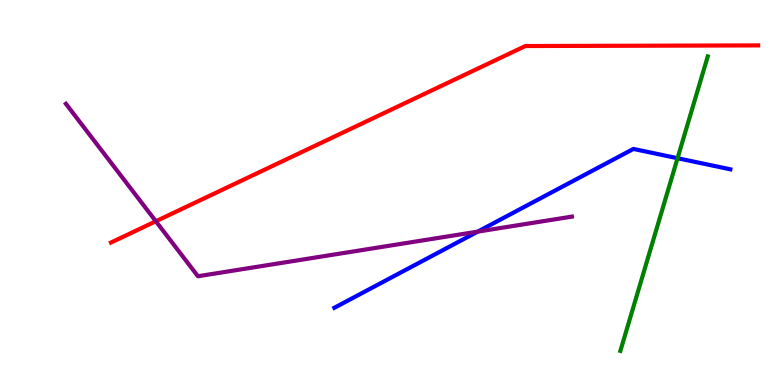[{'lines': ['blue', 'red'], 'intersections': []}, {'lines': ['green', 'red'], 'intersections': []}, {'lines': ['purple', 'red'], 'intersections': [{'x': 2.01, 'y': 4.25}]}, {'lines': ['blue', 'green'], 'intersections': [{'x': 8.74, 'y': 5.89}]}, {'lines': ['blue', 'purple'], 'intersections': [{'x': 6.16, 'y': 3.98}]}, {'lines': ['green', 'purple'], 'intersections': []}]